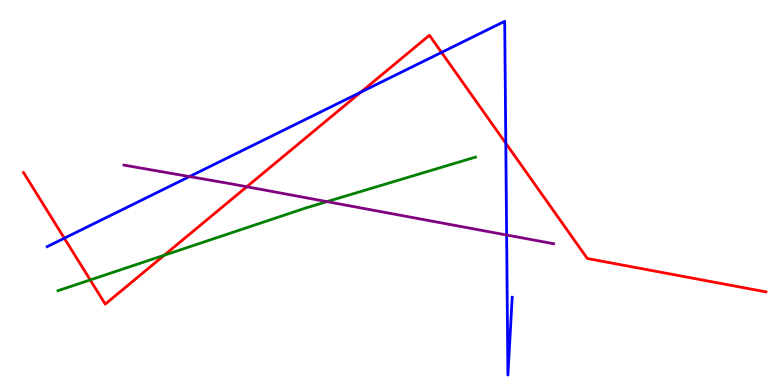[{'lines': ['blue', 'red'], 'intersections': [{'x': 0.83, 'y': 3.81}, {'x': 4.66, 'y': 7.61}, {'x': 5.7, 'y': 8.64}, {'x': 6.53, 'y': 6.28}]}, {'lines': ['green', 'red'], 'intersections': [{'x': 1.16, 'y': 2.73}, {'x': 2.12, 'y': 3.37}]}, {'lines': ['purple', 'red'], 'intersections': [{'x': 3.18, 'y': 5.15}]}, {'lines': ['blue', 'green'], 'intersections': []}, {'lines': ['blue', 'purple'], 'intersections': [{'x': 2.45, 'y': 5.41}, {'x': 6.54, 'y': 3.9}]}, {'lines': ['green', 'purple'], 'intersections': [{'x': 4.22, 'y': 4.76}]}]